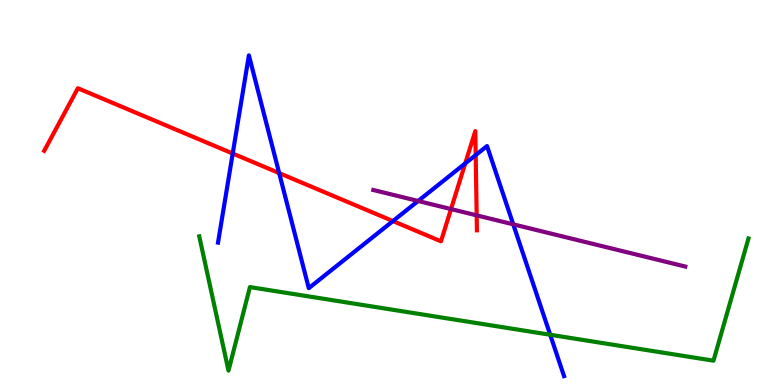[{'lines': ['blue', 'red'], 'intersections': [{'x': 3.0, 'y': 6.01}, {'x': 3.6, 'y': 5.5}, {'x': 5.07, 'y': 4.26}, {'x': 6.0, 'y': 5.76}, {'x': 6.14, 'y': 5.97}]}, {'lines': ['green', 'red'], 'intersections': []}, {'lines': ['purple', 'red'], 'intersections': [{'x': 5.82, 'y': 4.57}, {'x': 6.15, 'y': 4.41}]}, {'lines': ['blue', 'green'], 'intersections': [{'x': 7.1, 'y': 1.31}]}, {'lines': ['blue', 'purple'], 'intersections': [{'x': 5.39, 'y': 4.78}, {'x': 6.62, 'y': 4.17}]}, {'lines': ['green', 'purple'], 'intersections': []}]